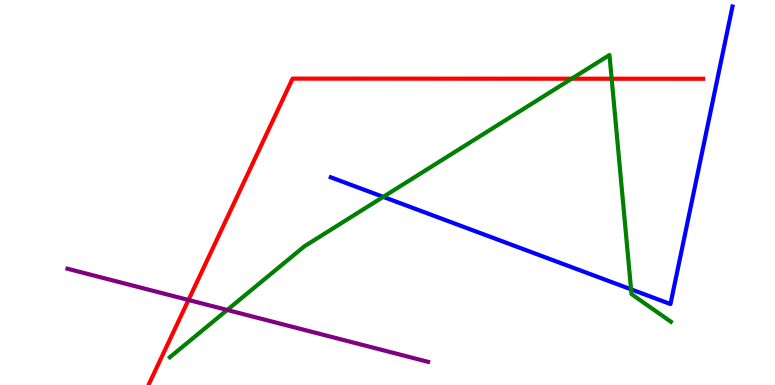[{'lines': ['blue', 'red'], 'intersections': []}, {'lines': ['green', 'red'], 'intersections': [{'x': 7.38, 'y': 7.96}, {'x': 7.89, 'y': 7.96}]}, {'lines': ['purple', 'red'], 'intersections': [{'x': 2.43, 'y': 2.21}]}, {'lines': ['blue', 'green'], 'intersections': [{'x': 4.95, 'y': 4.89}, {'x': 8.14, 'y': 2.48}]}, {'lines': ['blue', 'purple'], 'intersections': []}, {'lines': ['green', 'purple'], 'intersections': [{'x': 2.93, 'y': 1.95}]}]